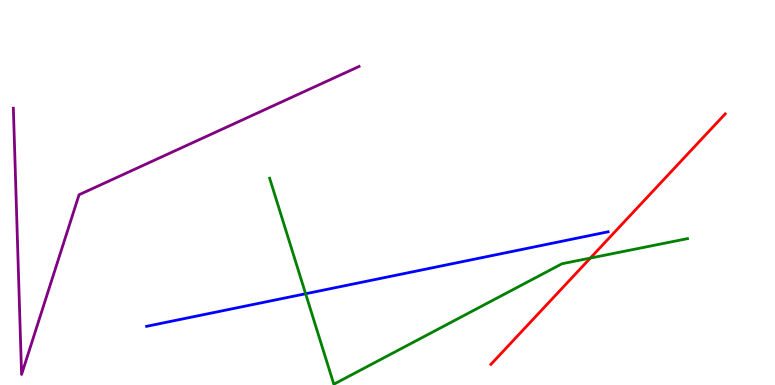[{'lines': ['blue', 'red'], 'intersections': []}, {'lines': ['green', 'red'], 'intersections': [{'x': 7.62, 'y': 3.3}]}, {'lines': ['purple', 'red'], 'intersections': []}, {'lines': ['blue', 'green'], 'intersections': [{'x': 3.94, 'y': 2.37}]}, {'lines': ['blue', 'purple'], 'intersections': []}, {'lines': ['green', 'purple'], 'intersections': []}]